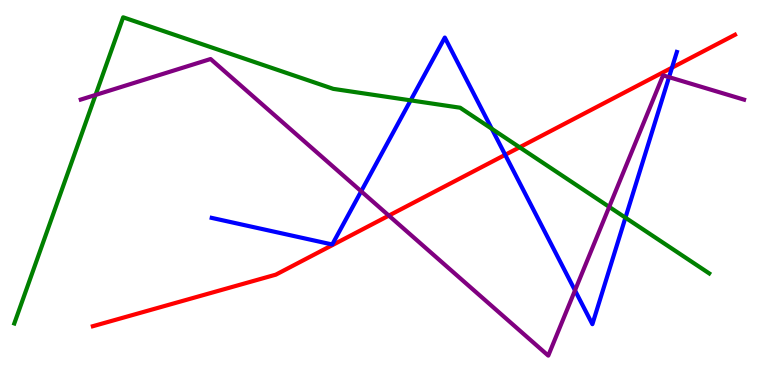[{'lines': ['blue', 'red'], 'intersections': [{'x': 6.52, 'y': 5.98}, {'x': 8.67, 'y': 8.24}]}, {'lines': ['green', 'red'], 'intersections': [{'x': 6.7, 'y': 6.17}]}, {'lines': ['purple', 'red'], 'intersections': [{'x': 5.02, 'y': 4.4}]}, {'lines': ['blue', 'green'], 'intersections': [{'x': 5.3, 'y': 7.39}, {'x': 6.35, 'y': 6.66}, {'x': 8.07, 'y': 4.35}]}, {'lines': ['blue', 'purple'], 'intersections': [{'x': 4.66, 'y': 5.03}, {'x': 7.42, 'y': 2.46}, {'x': 8.63, 'y': 8.0}]}, {'lines': ['green', 'purple'], 'intersections': [{'x': 1.23, 'y': 7.53}, {'x': 7.86, 'y': 4.63}]}]